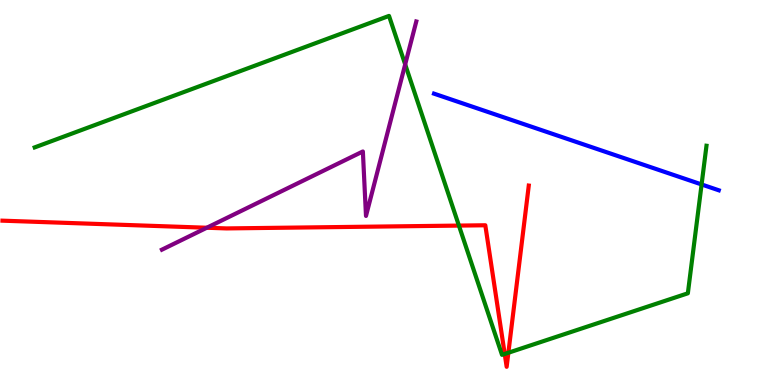[{'lines': ['blue', 'red'], 'intersections': []}, {'lines': ['green', 'red'], 'intersections': [{'x': 5.92, 'y': 4.14}, {'x': 6.51, 'y': 0.806}, {'x': 6.56, 'y': 0.838}]}, {'lines': ['purple', 'red'], 'intersections': [{'x': 2.67, 'y': 4.08}]}, {'lines': ['blue', 'green'], 'intersections': [{'x': 9.05, 'y': 5.21}]}, {'lines': ['blue', 'purple'], 'intersections': []}, {'lines': ['green', 'purple'], 'intersections': [{'x': 5.23, 'y': 8.33}]}]